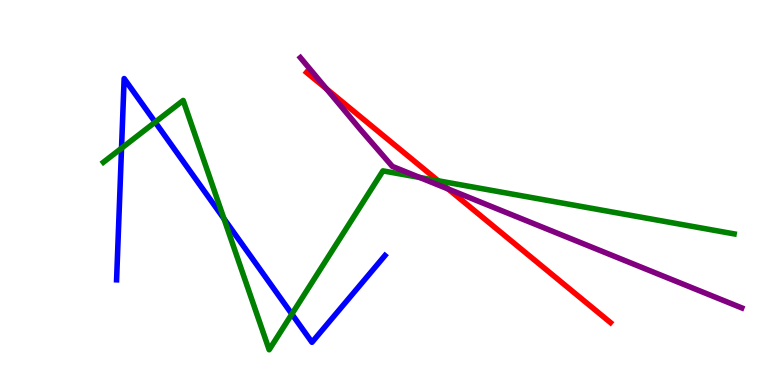[{'lines': ['blue', 'red'], 'intersections': []}, {'lines': ['green', 'red'], 'intersections': [{'x': 5.65, 'y': 5.3}]}, {'lines': ['purple', 'red'], 'intersections': [{'x': 4.21, 'y': 7.69}, {'x': 5.78, 'y': 5.09}]}, {'lines': ['blue', 'green'], 'intersections': [{'x': 1.57, 'y': 6.15}, {'x': 2.0, 'y': 6.83}, {'x': 2.89, 'y': 4.32}, {'x': 3.77, 'y': 1.84}]}, {'lines': ['blue', 'purple'], 'intersections': []}, {'lines': ['green', 'purple'], 'intersections': [{'x': 5.42, 'y': 5.39}]}]